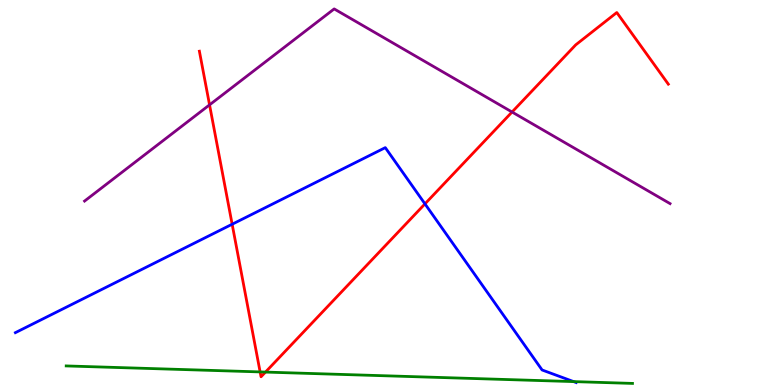[{'lines': ['blue', 'red'], 'intersections': [{'x': 3.0, 'y': 4.18}, {'x': 5.48, 'y': 4.7}]}, {'lines': ['green', 'red'], 'intersections': [{'x': 3.36, 'y': 0.34}, {'x': 3.43, 'y': 0.336}]}, {'lines': ['purple', 'red'], 'intersections': [{'x': 2.7, 'y': 7.28}, {'x': 6.61, 'y': 7.09}]}, {'lines': ['blue', 'green'], 'intersections': [{'x': 7.4, 'y': 0.0884}]}, {'lines': ['blue', 'purple'], 'intersections': []}, {'lines': ['green', 'purple'], 'intersections': []}]